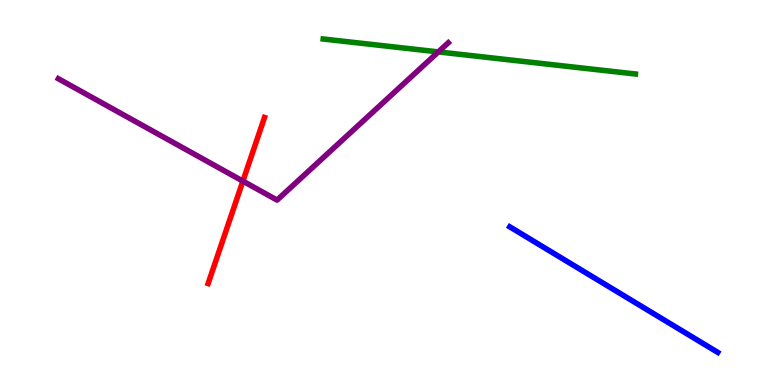[{'lines': ['blue', 'red'], 'intersections': []}, {'lines': ['green', 'red'], 'intersections': []}, {'lines': ['purple', 'red'], 'intersections': [{'x': 3.13, 'y': 5.3}]}, {'lines': ['blue', 'green'], 'intersections': []}, {'lines': ['blue', 'purple'], 'intersections': []}, {'lines': ['green', 'purple'], 'intersections': [{'x': 5.66, 'y': 8.65}]}]